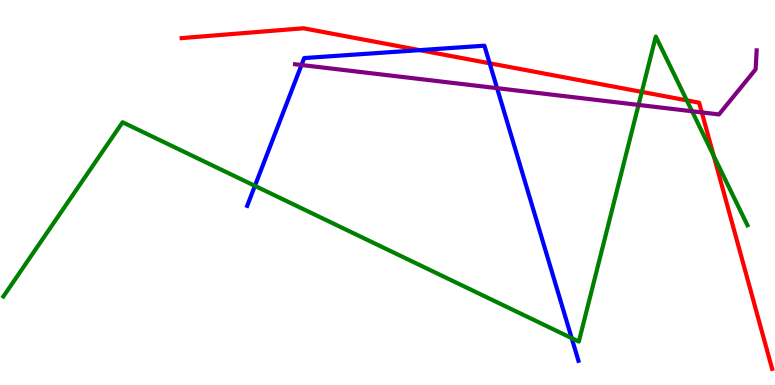[{'lines': ['blue', 'red'], 'intersections': [{'x': 5.42, 'y': 8.7}, {'x': 6.32, 'y': 8.36}]}, {'lines': ['green', 'red'], 'intersections': [{'x': 8.28, 'y': 7.61}, {'x': 8.86, 'y': 7.39}, {'x': 9.21, 'y': 5.95}]}, {'lines': ['purple', 'red'], 'intersections': [{'x': 9.06, 'y': 7.08}]}, {'lines': ['blue', 'green'], 'intersections': [{'x': 3.29, 'y': 5.17}, {'x': 7.38, 'y': 1.22}]}, {'lines': ['blue', 'purple'], 'intersections': [{'x': 3.89, 'y': 8.31}, {'x': 6.41, 'y': 7.71}]}, {'lines': ['green', 'purple'], 'intersections': [{'x': 8.24, 'y': 7.27}, {'x': 8.93, 'y': 7.11}]}]